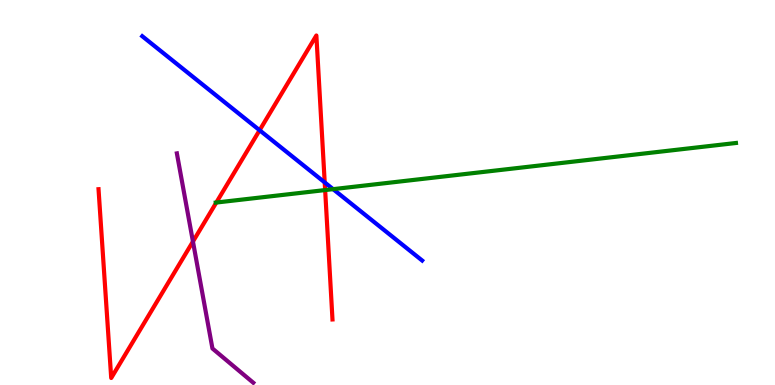[{'lines': ['blue', 'red'], 'intersections': [{'x': 3.35, 'y': 6.62}, {'x': 4.19, 'y': 5.26}]}, {'lines': ['green', 'red'], 'intersections': [{'x': 2.79, 'y': 4.74}, {'x': 4.2, 'y': 5.06}]}, {'lines': ['purple', 'red'], 'intersections': [{'x': 2.49, 'y': 3.73}]}, {'lines': ['blue', 'green'], 'intersections': [{'x': 4.3, 'y': 5.09}]}, {'lines': ['blue', 'purple'], 'intersections': []}, {'lines': ['green', 'purple'], 'intersections': []}]